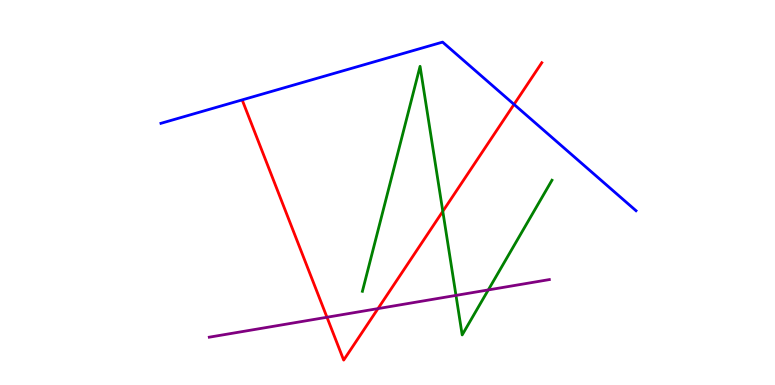[{'lines': ['blue', 'red'], 'intersections': [{'x': 6.63, 'y': 7.29}]}, {'lines': ['green', 'red'], 'intersections': [{'x': 5.71, 'y': 4.51}]}, {'lines': ['purple', 'red'], 'intersections': [{'x': 4.22, 'y': 1.76}, {'x': 4.88, 'y': 1.98}]}, {'lines': ['blue', 'green'], 'intersections': []}, {'lines': ['blue', 'purple'], 'intersections': []}, {'lines': ['green', 'purple'], 'intersections': [{'x': 5.88, 'y': 2.33}, {'x': 6.3, 'y': 2.47}]}]